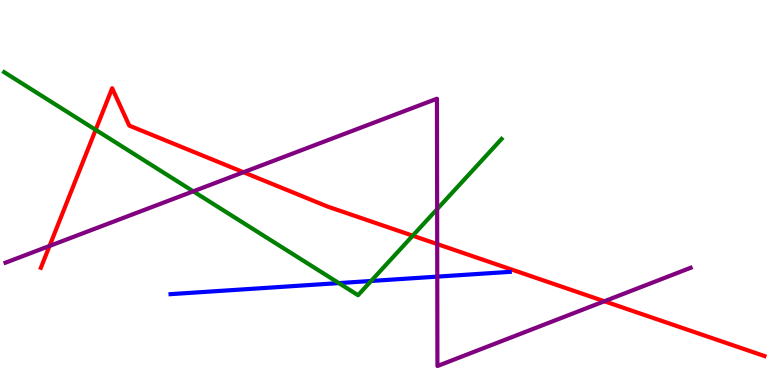[{'lines': ['blue', 'red'], 'intersections': []}, {'lines': ['green', 'red'], 'intersections': [{'x': 1.23, 'y': 6.63}, {'x': 5.33, 'y': 3.88}]}, {'lines': ['purple', 'red'], 'intersections': [{'x': 0.639, 'y': 3.61}, {'x': 3.14, 'y': 5.53}, {'x': 5.64, 'y': 3.66}, {'x': 7.8, 'y': 2.18}]}, {'lines': ['blue', 'green'], 'intersections': [{'x': 4.37, 'y': 2.65}, {'x': 4.79, 'y': 2.7}]}, {'lines': ['blue', 'purple'], 'intersections': [{'x': 5.64, 'y': 2.81}]}, {'lines': ['green', 'purple'], 'intersections': [{'x': 2.49, 'y': 5.03}, {'x': 5.64, 'y': 4.57}]}]